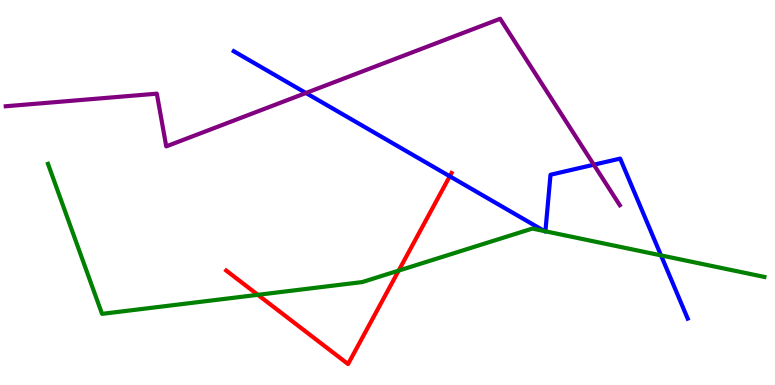[{'lines': ['blue', 'red'], 'intersections': [{'x': 5.8, 'y': 5.42}]}, {'lines': ['green', 'red'], 'intersections': [{'x': 3.33, 'y': 2.34}, {'x': 5.14, 'y': 2.97}]}, {'lines': ['purple', 'red'], 'intersections': []}, {'lines': ['blue', 'green'], 'intersections': [{'x': 7.03, 'y': 4.0}, {'x': 7.04, 'y': 3.99}, {'x': 8.53, 'y': 3.37}]}, {'lines': ['blue', 'purple'], 'intersections': [{'x': 3.95, 'y': 7.58}, {'x': 7.66, 'y': 5.72}]}, {'lines': ['green', 'purple'], 'intersections': []}]